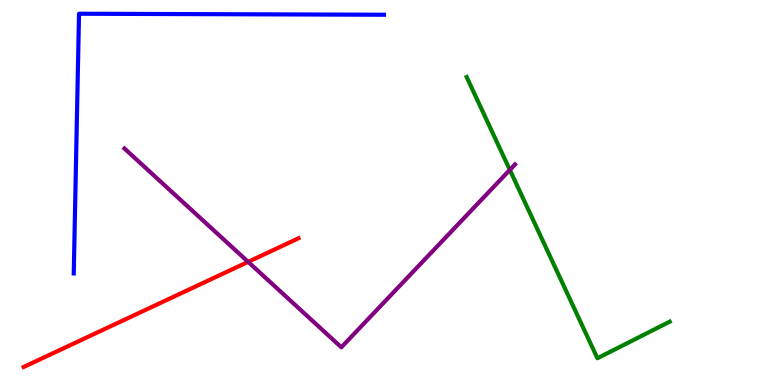[{'lines': ['blue', 'red'], 'intersections': []}, {'lines': ['green', 'red'], 'intersections': []}, {'lines': ['purple', 'red'], 'intersections': [{'x': 3.2, 'y': 3.2}]}, {'lines': ['blue', 'green'], 'intersections': []}, {'lines': ['blue', 'purple'], 'intersections': []}, {'lines': ['green', 'purple'], 'intersections': [{'x': 6.58, 'y': 5.59}]}]